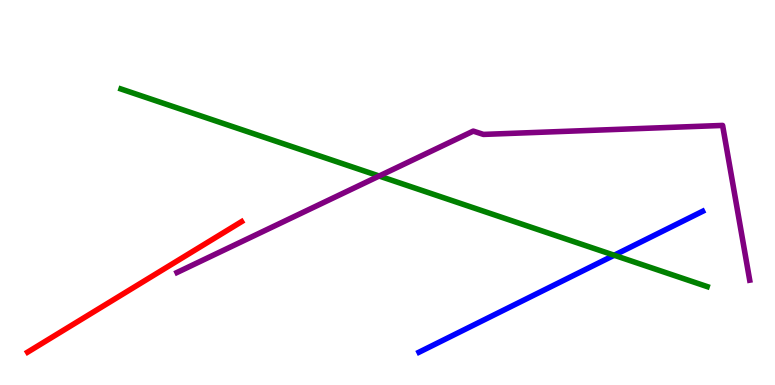[{'lines': ['blue', 'red'], 'intersections': []}, {'lines': ['green', 'red'], 'intersections': []}, {'lines': ['purple', 'red'], 'intersections': []}, {'lines': ['blue', 'green'], 'intersections': [{'x': 7.93, 'y': 3.37}]}, {'lines': ['blue', 'purple'], 'intersections': []}, {'lines': ['green', 'purple'], 'intersections': [{'x': 4.89, 'y': 5.43}]}]